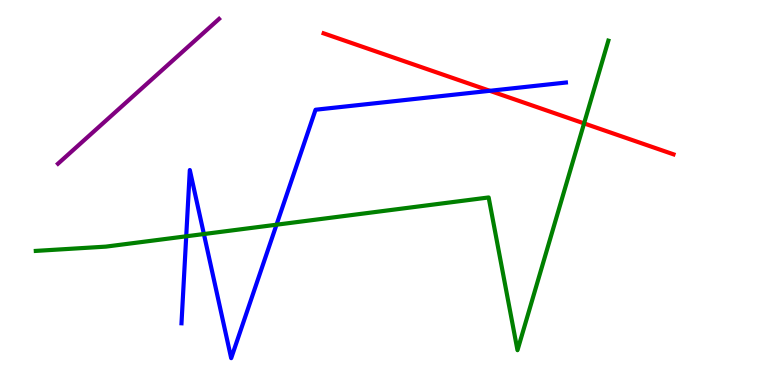[{'lines': ['blue', 'red'], 'intersections': [{'x': 6.32, 'y': 7.64}]}, {'lines': ['green', 'red'], 'intersections': [{'x': 7.54, 'y': 6.79}]}, {'lines': ['purple', 'red'], 'intersections': []}, {'lines': ['blue', 'green'], 'intersections': [{'x': 2.4, 'y': 3.86}, {'x': 2.63, 'y': 3.92}, {'x': 3.57, 'y': 4.16}]}, {'lines': ['blue', 'purple'], 'intersections': []}, {'lines': ['green', 'purple'], 'intersections': []}]